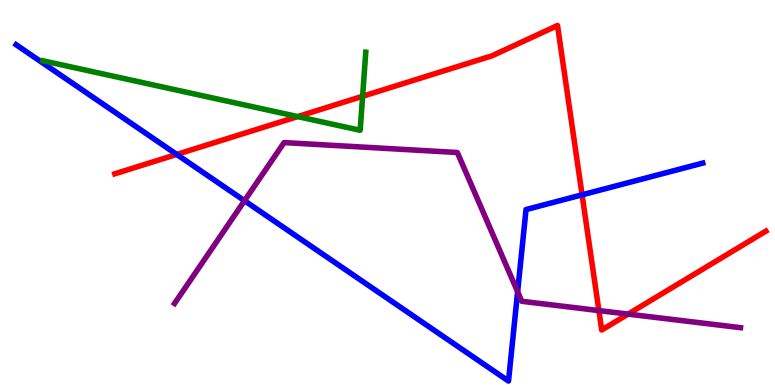[{'lines': ['blue', 'red'], 'intersections': [{'x': 2.28, 'y': 5.99}, {'x': 7.51, 'y': 4.94}]}, {'lines': ['green', 'red'], 'intersections': [{'x': 3.84, 'y': 6.97}, {'x': 4.68, 'y': 7.5}]}, {'lines': ['purple', 'red'], 'intersections': [{'x': 7.73, 'y': 1.93}, {'x': 8.1, 'y': 1.84}]}, {'lines': ['blue', 'green'], 'intersections': []}, {'lines': ['blue', 'purple'], 'intersections': [{'x': 3.15, 'y': 4.79}, {'x': 6.68, 'y': 2.42}]}, {'lines': ['green', 'purple'], 'intersections': []}]